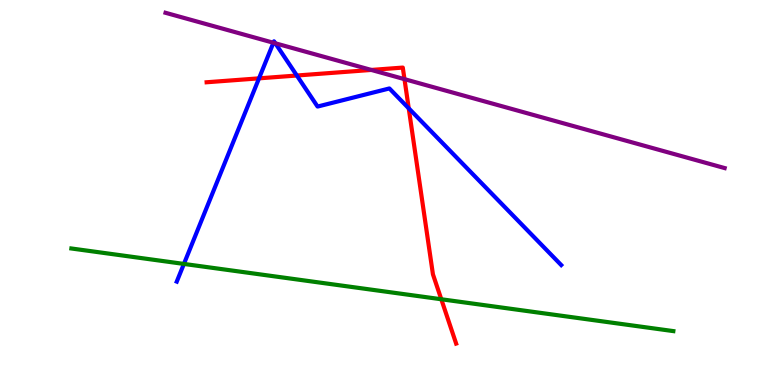[{'lines': ['blue', 'red'], 'intersections': [{'x': 3.34, 'y': 7.97}, {'x': 3.83, 'y': 8.04}, {'x': 5.27, 'y': 7.19}]}, {'lines': ['green', 'red'], 'intersections': [{'x': 5.69, 'y': 2.23}]}, {'lines': ['purple', 'red'], 'intersections': [{'x': 4.79, 'y': 8.18}, {'x': 5.22, 'y': 7.94}]}, {'lines': ['blue', 'green'], 'intersections': [{'x': 2.37, 'y': 3.14}]}, {'lines': ['blue', 'purple'], 'intersections': [{'x': 3.53, 'y': 8.89}, {'x': 3.55, 'y': 8.88}]}, {'lines': ['green', 'purple'], 'intersections': []}]